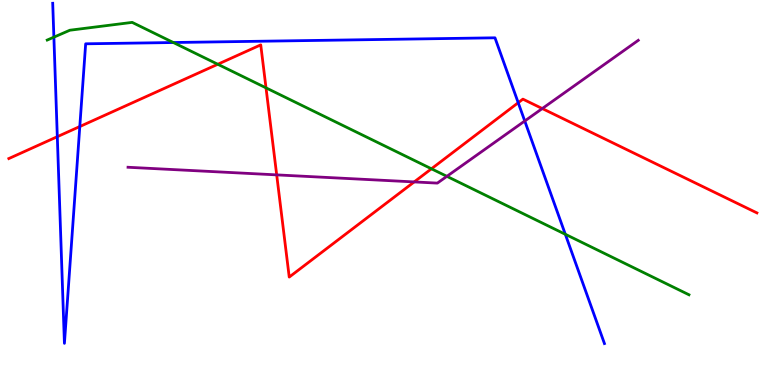[{'lines': ['blue', 'red'], 'intersections': [{'x': 0.739, 'y': 6.45}, {'x': 1.03, 'y': 6.71}, {'x': 6.69, 'y': 7.33}]}, {'lines': ['green', 'red'], 'intersections': [{'x': 2.81, 'y': 8.33}, {'x': 3.43, 'y': 7.72}, {'x': 5.57, 'y': 5.62}]}, {'lines': ['purple', 'red'], 'intersections': [{'x': 3.57, 'y': 5.46}, {'x': 5.34, 'y': 5.27}, {'x': 7.0, 'y': 7.18}]}, {'lines': ['blue', 'green'], 'intersections': [{'x': 0.695, 'y': 9.03}, {'x': 2.24, 'y': 8.9}, {'x': 7.29, 'y': 3.91}]}, {'lines': ['blue', 'purple'], 'intersections': [{'x': 6.77, 'y': 6.86}]}, {'lines': ['green', 'purple'], 'intersections': [{'x': 5.77, 'y': 5.42}]}]